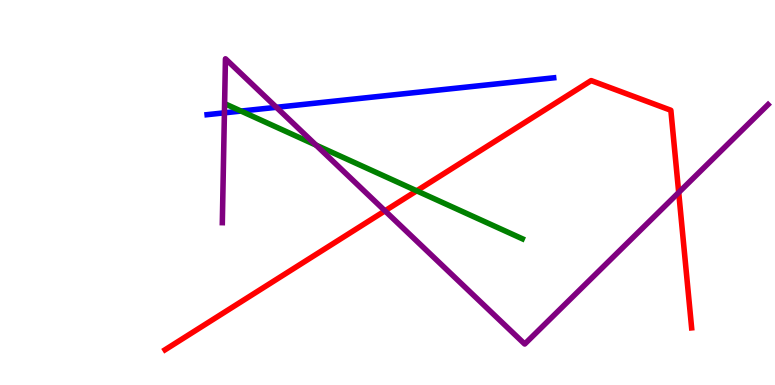[{'lines': ['blue', 'red'], 'intersections': []}, {'lines': ['green', 'red'], 'intersections': [{'x': 5.38, 'y': 5.04}]}, {'lines': ['purple', 'red'], 'intersections': [{'x': 4.97, 'y': 4.52}, {'x': 8.76, 'y': 5.0}]}, {'lines': ['blue', 'green'], 'intersections': [{'x': 3.11, 'y': 7.12}]}, {'lines': ['blue', 'purple'], 'intersections': [{'x': 2.9, 'y': 7.07}, {'x': 3.57, 'y': 7.21}]}, {'lines': ['green', 'purple'], 'intersections': [{'x': 4.08, 'y': 6.23}]}]